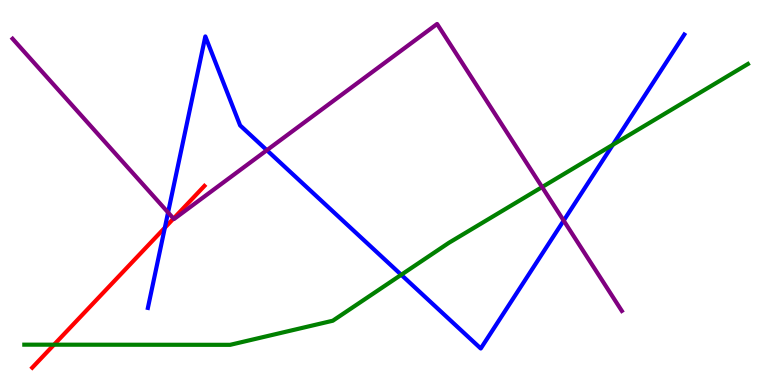[{'lines': ['blue', 'red'], 'intersections': [{'x': 2.13, 'y': 4.09}]}, {'lines': ['green', 'red'], 'intersections': [{'x': 0.697, 'y': 1.05}]}, {'lines': ['purple', 'red'], 'intersections': [{'x': 2.24, 'y': 4.32}]}, {'lines': ['blue', 'green'], 'intersections': [{'x': 5.18, 'y': 2.86}, {'x': 7.91, 'y': 6.24}]}, {'lines': ['blue', 'purple'], 'intersections': [{'x': 2.17, 'y': 4.48}, {'x': 3.44, 'y': 6.1}, {'x': 7.27, 'y': 4.27}]}, {'lines': ['green', 'purple'], 'intersections': [{'x': 6.99, 'y': 5.14}]}]